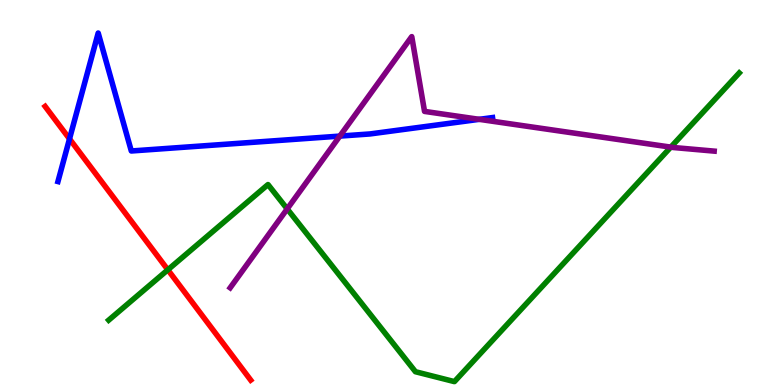[{'lines': ['blue', 'red'], 'intersections': [{'x': 0.897, 'y': 6.39}]}, {'lines': ['green', 'red'], 'intersections': [{'x': 2.17, 'y': 2.99}]}, {'lines': ['purple', 'red'], 'intersections': []}, {'lines': ['blue', 'green'], 'intersections': []}, {'lines': ['blue', 'purple'], 'intersections': [{'x': 4.38, 'y': 6.46}, {'x': 6.18, 'y': 6.9}]}, {'lines': ['green', 'purple'], 'intersections': [{'x': 3.71, 'y': 4.57}, {'x': 8.66, 'y': 6.18}]}]